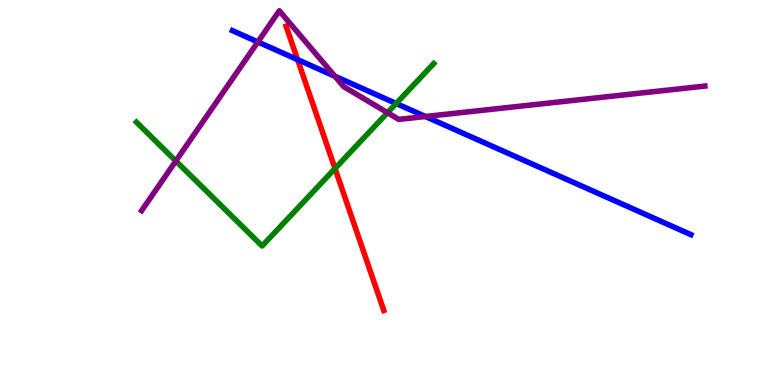[{'lines': ['blue', 'red'], 'intersections': [{'x': 3.84, 'y': 8.45}]}, {'lines': ['green', 'red'], 'intersections': [{'x': 4.32, 'y': 5.62}]}, {'lines': ['purple', 'red'], 'intersections': []}, {'lines': ['blue', 'green'], 'intersections': [{'x': 5.11, 'y': 7.31}]}, {'lines': ['blue', 'purple'], 'intersections': [{'x': 3.33, 'y': 8.91}, {'x': 4.32, 'y': 8.02}, {'x': 5.49, 'y': 6.97}]}, {'lines': ['green', 'purple'], 'intersections': [{'x': 2.27, 'y': 5.82}, {'x': 5.0, 'y': 7.07}]}]